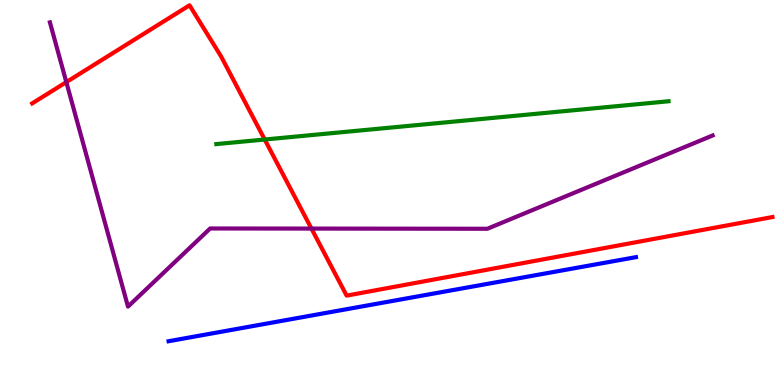[{'lines': ['blue', 'red'], 'intersections': []}, {'lines': ['green', 'red'], 'intersections': [{'x': 3.42, 'y': 6.38}]}, {'lines': ['purple', 'red'], 'intersections': [{'x': 0.856, 'y': 7.87}, {'x': 4.02, 'y': 4.06}]}, {'lines': ['blue', 'green'], 'intersections': []}, {'lines': ['blue', 'purple'], 'intersections': []}, {'lines': ['green', 'purple'], 'intersections': []}]